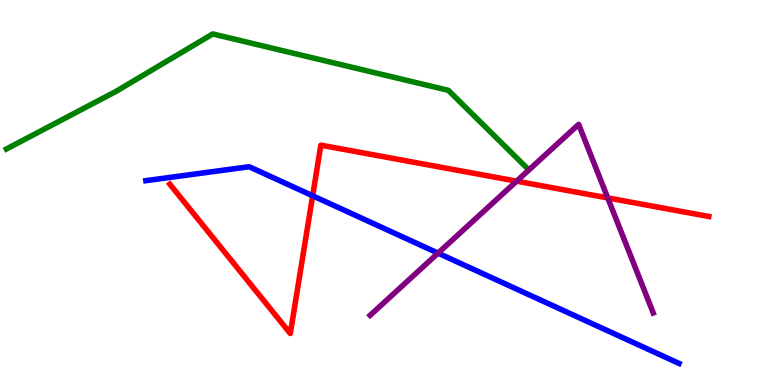[{'lines': ['blue', 'red'], 'intersections': [{'x': 4.03, 'y': 4.92}]}, {'lines': ['green', 'red'], 'intersections': []}, {'lines': ['purple', 'red'], 'intersections': [{'x': 6.67, 'y': 5.29}, {'x': 7.84, 'y': 4.86}]}, {'lines': ['blue', 'green'], 'intersections': []}, {'lines': ['blue', 'purple'], 'intersections': [{'x': 5.65, 'y': 3.43}]}, {'lines': ['green', 'purple'], 'intersections': []}]